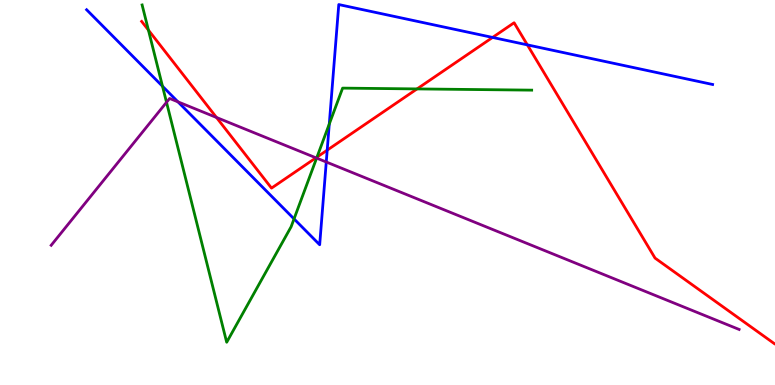[{'lines': ['blue', 'red'], 'intersections': [{'x': 4.22, 'y': 6.1}, {'x': 6.36, 'y': 9.03}, {'x': 6.8, 'y': 8.83}]}, {'lines': ['green', 'red'], 'intersections': [{'x': 1.92, 'y': 9.22}, {'x': 4.09, 'y': 5.92}, {'x': 5.38, 'y': 7.69}]}, {'lines': ['purple', 'red'], 'intersections': [{'x': 2.79, 'y': 6.95}, {'x': 4.08, 'y': 5.9}]}, {'lines': ['blue', 'green'], 'intersections': [{'x': 2.1, 'y': 7.76}, {'x': 3.79, 'y': 4.31}, {'x': 4.25, 'y': 6.78}]}, {'lines': ['blue', 'purple'], 'intersections': [{'x': 2.3, 'y': 7.35}, {'x': 4.21, 'y': 5.79}]}, {'lines': ['green', 'purple'], 'intersections': [{'x': 2.15, 'y': 7.34}, {'x': 4.09, 'y': 5.89}]}]